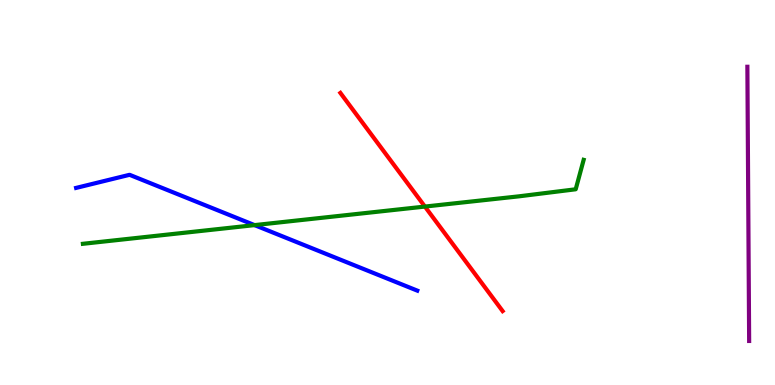[{'lines': ['blue', 'red'], 'intersections': []}, {'lines': ['green', 'red'], 'intersections': [{'x': 5.48, 'y': 4.63}]}, {'lines': ['purple', 'red'], 'intersections': []}, {'lines': ['blue', 'green'], 'intersections': [{'x': 3.28, 'y': 4.15}]}, {'lines': ['blue', 'purple'], 'intersections': []}, {'lines': ['green', 'purple'], 'intersections': []}]